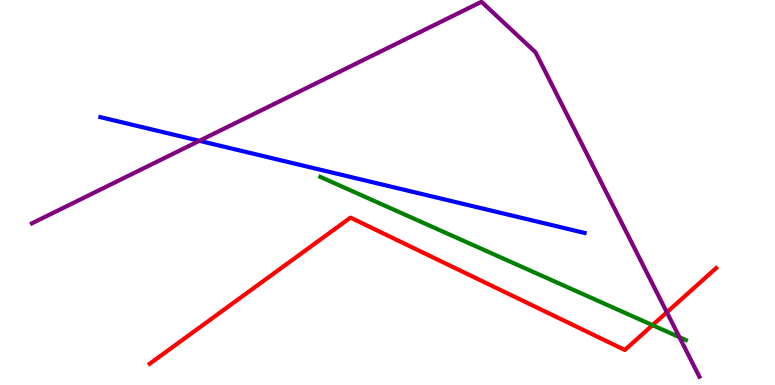[{'lines': ['blue', 'red'], 'intersections': []}, {'lines': ['green', 'red'], 'intersections': [{'x': 8.42, 'y': 1.55}]}, {'lines': ['purple', 'red'], 'intersections': [{'x': 8.6, 'y': 1.89}]}, {'lines': ['blue', 'green'], 'intersections': []}, {'lines': ['blue', 'purple'], 'intersections': [{'x': 2.57, 'y': 6.34}]}, {'lines': ['green', 'purple'], 'intersections': [{'x': 8.77, 'y': 1.24}]}]